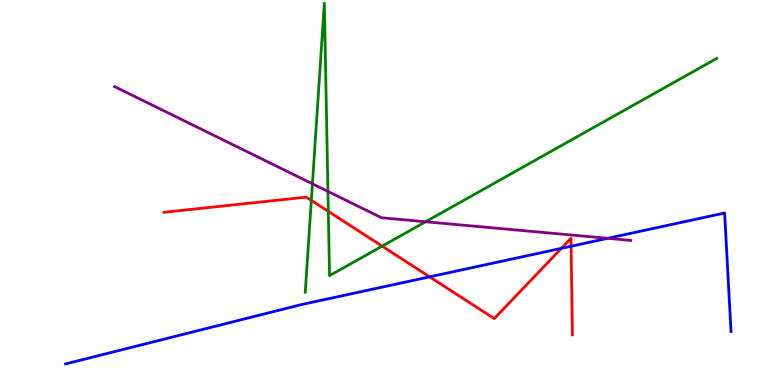[{'lines': ['blue', 'red'], 'intersections': [{'x': 5.54, 'y': 2.81}, {'x': 7.24, 'y': 3.55}, {'x': 7.37, 'y': 3.6}]}, {'lines': ['green', 'red'], 'intersections': [{'x': 4.02, 'y': 4.8}, {'x': 4.24, 'y': 4.51}, {'x': 4.93, 'y': 3.61}]}, {'lines': ['purple', 'red'], 'intersections': []}, {'lines': ['blue', 'green'], 'intersections': []}, {'lines': ['blue', 'purple'], 'intersections': [{'x': 7.84, 'y': 3.81}]}, {'lines': ['green', 'purple'], 'intersections': [{'x': 4.03, 'y': 5.23}, {'x': 4.23, 'y': 5.03}, {'x': 5.49, 'y': 4.24}]}]